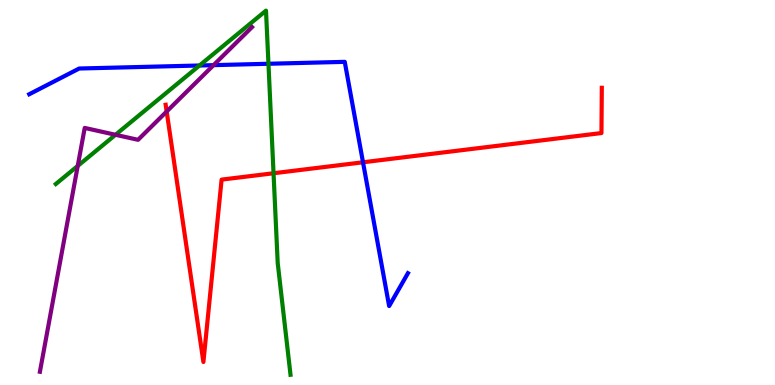[{'lines': ['blue', 'red'], 'intersections': [{'x': 4.68, 'y': 5.78}]}, {'lines': ['green', 'red'], 'intersections': [{'x': 3.53, 'y': 5.5}]}, {'lines': ['purple', 'red'], 'intersections': [{'x': 2.15, 'y': 7.1}]}, {'lines': ['blue', 'green'], 'intersections': [{'x': 2.57, 'y': 8.3}, {'x': 3.46, 'y': 8.34}]}, {'lines': ['blue', 'purple'], 'intersections': [{'x': 2.76, 'y': 8.31}]}, {'lines': ['green', 'purple'], 'intersections': [{'x': 1.0, 'y': 5.69}, {'x': 1.49, 'y': 6.5}]}]